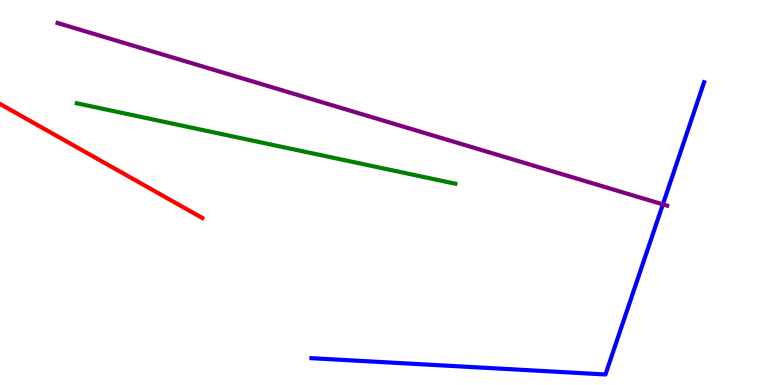[{'lines': ['blue', 'red'], 'intersections': []}, {'lines': ['green', 'red'], 'intersections': []}, {'lines': ['purple', 'red'], 'intersections': []}, {'lines': ['blue', 'green'], 'intersections': []}, {'lines': ['blue', 'purple'], 'intersections': [{'x': 8.55, 'y': 4.69}]}, {'lines': ['green', 'purple'], 'intersections': []}]